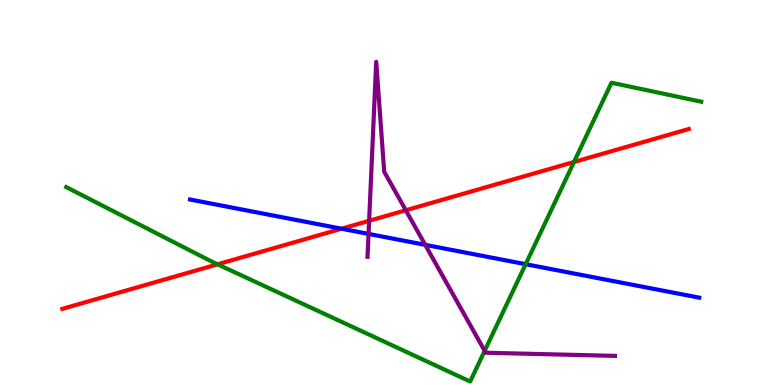[{'lines': ['blue', 'red'], 'intersections': [{'x': 4.41, 'y': 4.06}]}, {'lines': ['green', 'red'], 'intersections': [{'x': 2.81, 'y': 3.13}, {'x': 7.41, 'y': 5.79}]}, {'lines': ['purple', 'red'], 'intersections': [{'x': 4.76, 'y': 4.27}, {'x': 5.24, 'y': 4.54}]}, {'lines': ['blue', 'green'], 'intersections': [{'x': 6.78, 'y': 3.14}]}, {'lines': ['blue', 'purple'], 'intersections': [{'x': 4.76, 'y': 3.92}, {'x': 5.49, 'y': 3.64}]}, {'lines': ['green', 'purple'], 'intersections': [{'x': 6.25, 'y': 0.888}]}]